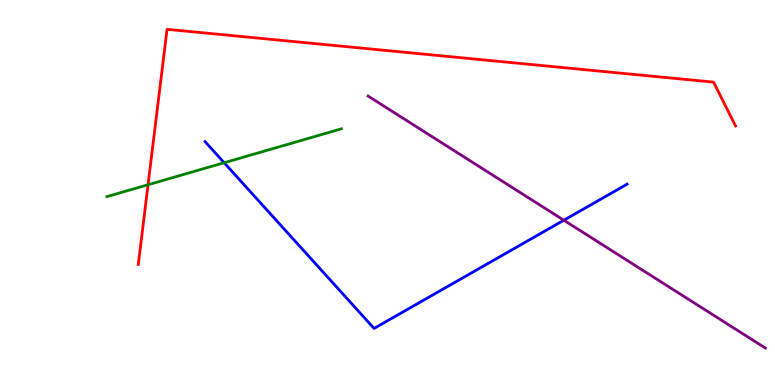[{'lines': ['blue', 'red'], 'intersections': []}, {'lines': ['green', 'red'], 'intersections': [{'x': 1.91, 'y': 5.2}]}, {'lines': ['purple', 'red'], 'intersections': []}, {'lines': ['blue', 'green'], 'intersections': [{'x': 2.89, 'y': 5.77}]}, {'lines': ['blue', 'purple'], 'intersections': [{'x': 7.28, 'y': 4.28}]}, {'lines': ['green', 'purple'], 'intersections': []}]